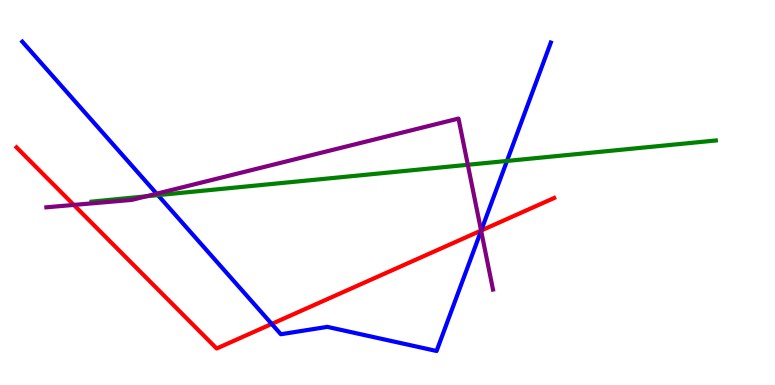[{'lines': ['blue', 'red'], 'intersections': [{'x': 3.51, 'y': 1.59}, {'x': 6.21, 'y': 4.01}]}, {'lines': ['green', 'red'], 'intersections': []}, {'lines': ['purple', 'red'], 'intersections': [{'x': 0.952, 'y': 4.68}, {'x': 6.21, 'y': 4.01}]}, {'lines': ['blue', 'green'], 'intersections': [{'x': 2.04, 'y': 4.93}, {'x': 6.54, 'y': 5.82}]}, {'lines': ['blue', 'purple'], 'intersections': [{'x': 2.02, 'y': 4.97}, {'x': 6.21, 'y': 4.01}]}, {'lines': ['green', 'purple'], 'intersections': [{'x': 1.89, 'y': 4.9}, {'x': 6.04, 'y': 5.72}]}]